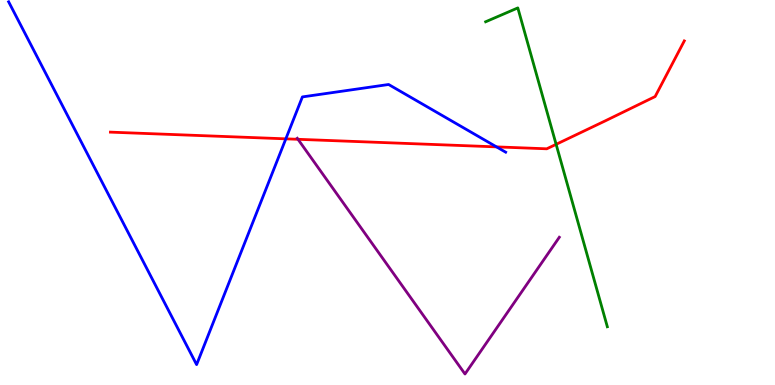[{'lines': ['blue', 'red'], 'intersections': [{'x': 3.69, 'y': 6.39}, {'x': 6.41, 'y': 6.18}]}, {'lines': ['green', 'red'], 'intersections': [{'x': 7.18, 'y': 6.25}]}, {'lines': ['purple', 'red'], 'intersections': [{'x': 3.85, 'y': 6.38}]}, {'lines': ['blue', 'green'], 'intersections': []}, {'lines': ['blue', 'purple'], 'intersections': []}, {'lines': ['green', 'purple'], 'intersections': []}]